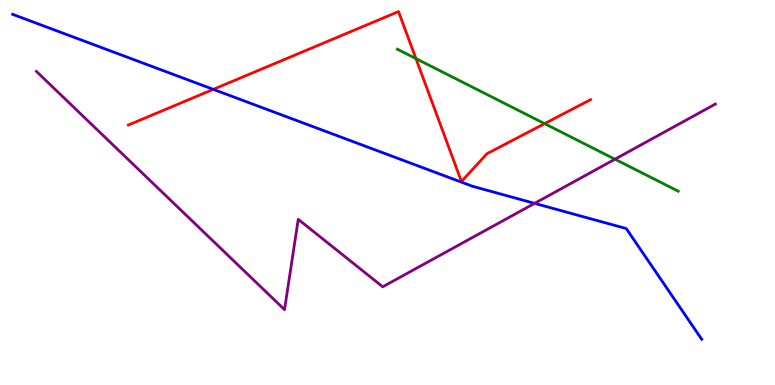[{'lines': ['blue', 'red'], 'intersections': [{'x': 2.75, 'y': 7.68}]}, {'lines': ['green', 'red'], 'intersections': [{'x': 5.37, 'y': 8.48}, {'x': 7.03, 'y': 6.79}]}, {'lines': ['purple', 'red'], 'intersections': []}, {'lines': ['blue', 'green'], 'intersections': []}, {'lines': ['blue', 'purple'], 'intersections': [{'x': 6.9, 'y': 4.72}]}, {'lines': ['green', 'purple'], 'intersections': [{'x': 7.93, 'y': 5.86}]}]